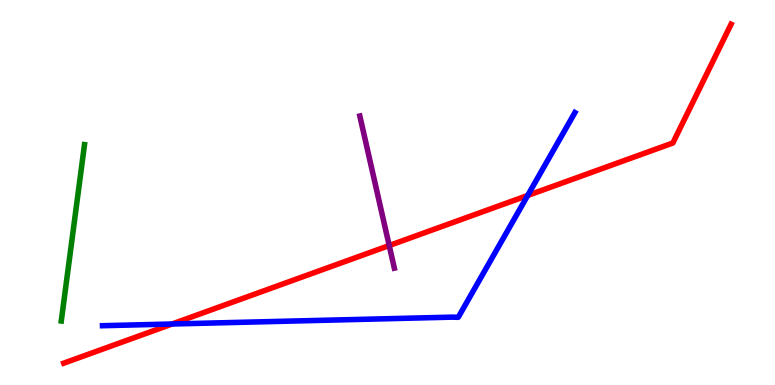[{'lines': ['blue', 'red'], 'intersections': [{'x': 2.22, 'y': 1.58}, {'x': 6.81, 'y': 4.92}]}, {'lines': ['green', 'red'], 'intersections': []}, {'lines': ['purple', 'red'], 'intersections': [{'x': 5.02, 'y': 3.62}]}, {'lines': ['blue', 'green'], 'intersections': []}, {'lines': ['blue', 'purple'], 'intersections': []}, {'lines': ['green', 'purple'], 'intersections': []}]